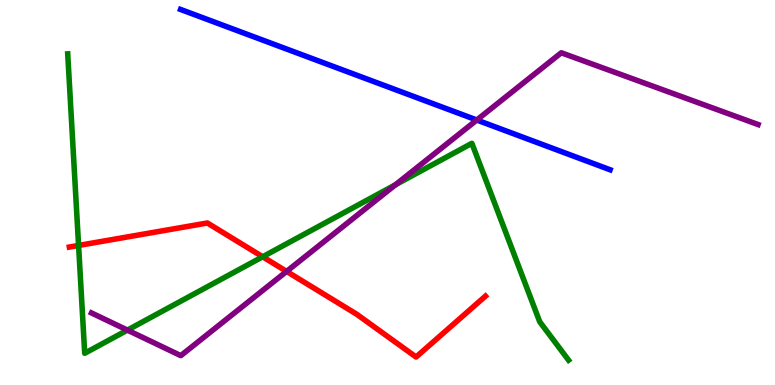[{'lines': ['blue', 'red'], 'intersections': []}, {'lines': ['green', 'red'], 'intersections': [{'x': 1.01, 'y': 3.62}, {'x': 3.39, 'y': 3.33}]}, {'lines': ['purple', 'red'], 'intersections': [{'x': 3.7, 'y': 2.95}]}, {'lines': ['blue', 'green'], 'intersections': []}, {'lines': ['blue', 'purple'], 'intersections': [{'x': 6.15, 'y': 6.88}]}, {'lines': ['green', 'purple'], 'intersections': [{'x': 1.64, 'y': 1.43}, {'x': 5.1, 'y': 5.2}]}]